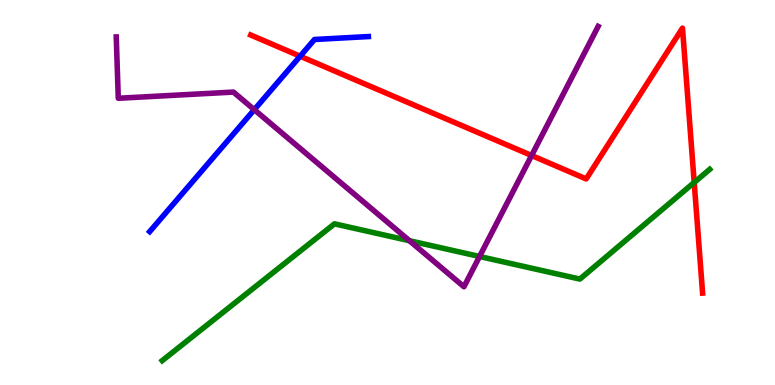[{'lines': ['blue', 'red'], 'intersections': [{'x': 3.87, 'y': 8.54}]}, {'lines': ['green', 'red'], 'intersections': [{'x': 8.96, 'y': 5.26}]}, {'lines': ['purple', 'red'], 'intersections': [{'x': 6.86, 'y': 5.96}]}, {'lines': ['blue', 'green'], 'intersections': []}, {'lines': ['blue', 'purple'], 'intersections': [{'x': 3.28, 'y': 7.15}]}, {'lines': ['green', 'purple'], 'intersections': [{'x': 5.28, 'y': 3.75}, {'x': 6.19, 'y': 3.34}]}]